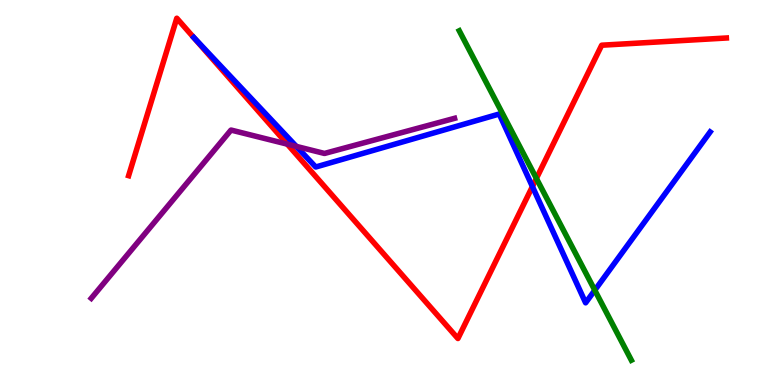[{'lines': ['blue', 'red'], 'intersections': [{'x': 6.87, 'y': 5.15}]}, {'lines': ['green', 'red'], 'intersections': [{'x': 6.92, 'y': 5.37}]}, {'lines': ['purple', 'red'], 'intersections': [{'x': 3.71, 'y': 6.26}]}, {'lines': ['blue', 'green'], 'intersections': [{'x': 7.67, 'y': 2.46}]}, {'lines': ['blue', 'purple'], 'intersections': [{'x': 3.82, 'y': 6.2}]}, {'lines': ['green', 'purple'], 'intersections': []}]